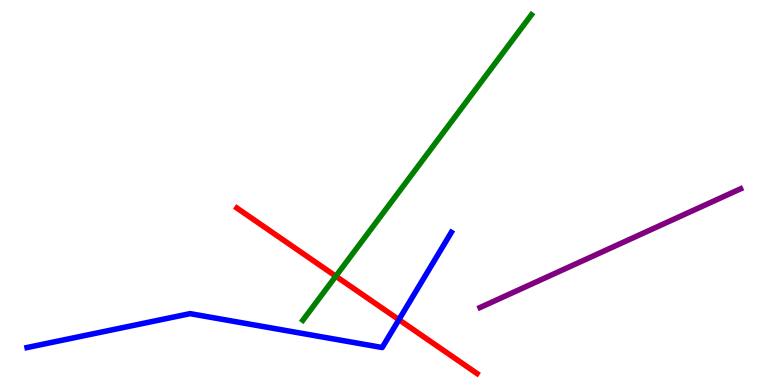[{'lines': ['blue', 'red'], 'intersections': [{'x': 5.15, 'y': 1.7}]}, {'lines': ['green', 'red'], 'intersections': [{'x': 4.33, 'y': 2.83}]}, {'lines': ['purple', 'red'], 'intersections': []}, {'lines': ['blue', 'green'], 'intersections': []}, {'lines': ['blue', 'purple'], 'intersections': []}, {'lines': ['green', 'purple'], 'intersections': []}]